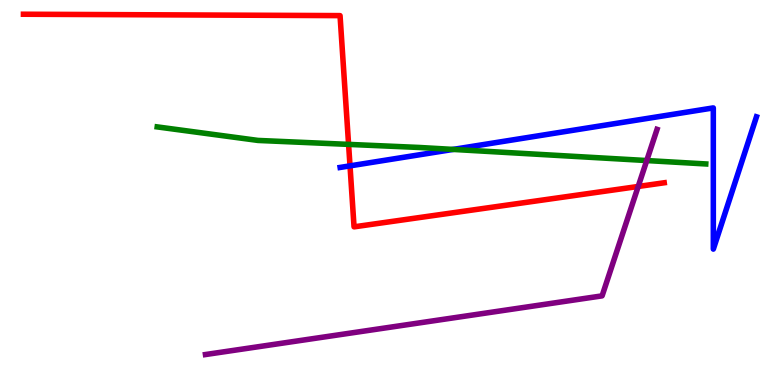[{'lines': ['blue', 'red'], 'intersections': [{'x': 4.52, 'y': 5.69}]}, {'lines': ['green', 'red'], 'intersections': [{'x': 4.5, 'y': 6.25}]}, {'lines': ['purple', 'red'], 'intersections': [{'x': 8.23, 'y': 5.16}]}, {'lines': ['blue', 'green'], 'intersections': [{'x': 5.85, 'y': 6.12}]}, {'lines': ['blue', 'purple'], 'intersections': []}, {'lines': ['green', 'purple'], 'intersections': [{'x': 8.35, 'y': 5.83}]}]